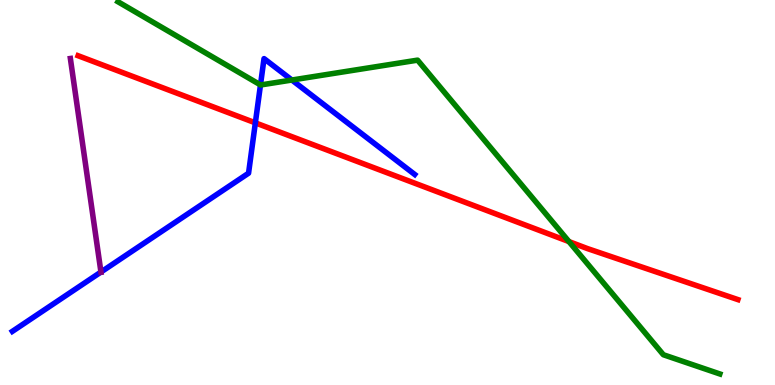[{'lines': ['blue', 'red'], 'intersections': [{'x': 3.29, 'y': 6.81}]}, {'lines': ['green', 'red'], 'intersections': [{'x': 7.34, 'y': 3.73}]}, {'lines': ['purple', 'red'], 'intersections': []}, {'lines': ['blue', 'green'], 'intersections': [{'x': 3.36, 'y': 7.79}, {'x': 3.77, 'y': 7.92}]}, {'lines': ['blue', 'purple'], 'intersections': [{'x': 1.3, 'y': 2.93}]}, {'lines': ['green', 'purple'], 'intersections': []}]